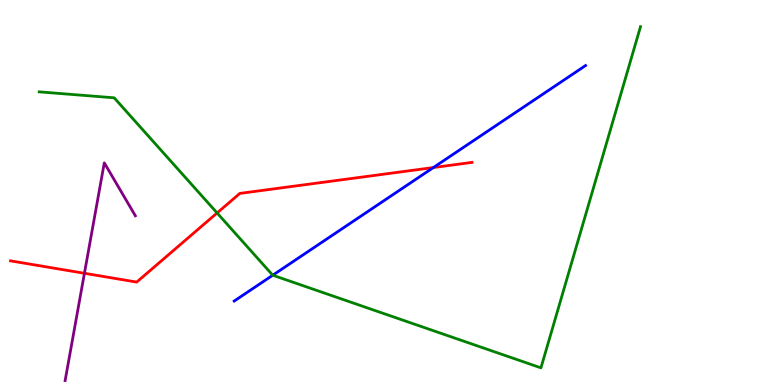[{'lines': ['blue', 'red'], 'intersections': [{'x': 5.59, 'y': 5.65}]}, {'lines': ['green', 'red'], 'intersections': [{'x': 2.8, 'y': 4.47}]}, {'lines': ['purple', 'red'], 'intersections': [{'x': 1.09, 'y': 2.9}]}, {'lines': ['blue', 'green'], 'intersections': [{'x': 3.52, 'y': 2.85}]}, {'lines': ['blue', 'purple'], 'intersections': []}, {'lines': ['green', 'purple'], 'intersections': []}]